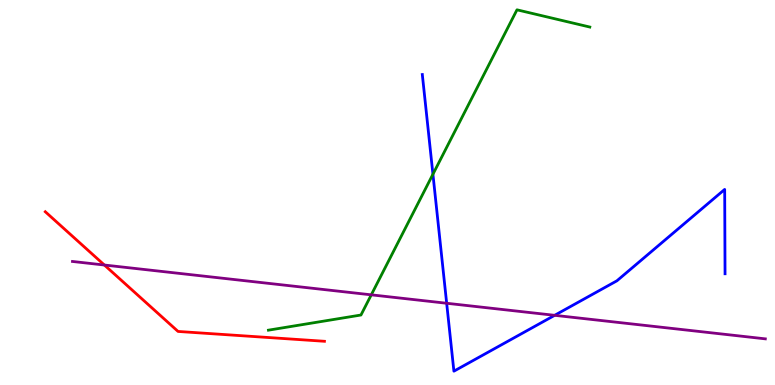[{'lines': ['blue', 'red'], 'intersections': []}, {'lines': ['green', 'red'], 'intersections': []}, {'lines': ['purple', 'red'], 'intersections': [{'x': 1.35, 'y': 3.12}]}, {'lines': ['blue', 'green'], 'intersections': [{'x': 5.59, 'y': 5.47}]}, {'lines': ['blue', 'purple'], 'intersections': [{'x': 5.76, 'y': 2.12}, {'x': 7.16, 'y': 1.81}]}, {'lines': ['green', 'purple'], 'intersections': [{'x': 4.79, 'y': 2.34}]}]